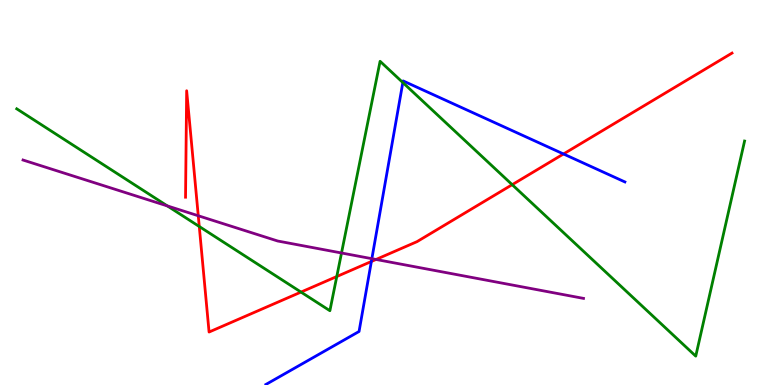[{'lines': ['blue', 'red'], 'intersections': [{'x': 4.79, 'y': 3.21}, {'x': 7.27, 'y': 6.0}]}, {'lines': ['green', 'red'], 'intersections': [{'x': 2.57, 'y': 4.12}, {'x': 3.88, 'y': 2.41}, {'x': 4.35, 'y': 2.82}, {'x': 6.61, 'y': 5.2}]}, {'lines': ['purple', 'red'], 'intersections': [{'x': 2.56, 'y': 4.4}, {'x': 4.85, 'y': 3.26}]}, {'lines': ['blue', 'green'], 'intersections': [{'x': 5.2, 'y': 7.86}]}, {'lines': ['blue', 'purple'], 'intersections': [{'x': 4.8, 'y': 3.28}]}, {'lines': ['green', 'purple'], 'intersections': [{'x': 2.16, 'y': 4.65}, {'x': 4.41, 'y': 3.43}]}]